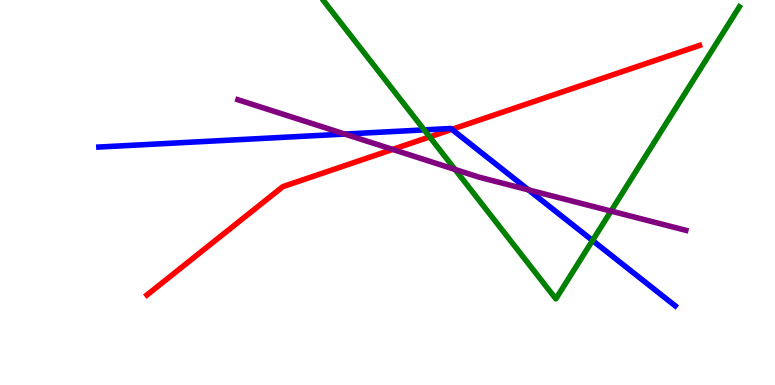[{'lines': ['blue', 'red'], 'intersections': [{'x': 5.83, 'y': 6.64}]}, {'lines': ['green', 'red'], 'intersections': [{'x': 5.54, 'y': 6.44}]}, {'lines': ['purple', 'red'], 'intersections': [{'x': 5.07, 'y': 6.12}]}, {'lines': ['blue', 'green'], 'intersections': [{'x': 5.47, 'y': 6.63}, {'x': 7.65, 'y': 3.75}]}, {'lines': ['blue', 'purple'], 'intersections': [{'x': 4.45, 'y': 6.52}, {'x': 6.82, 'y': 5.07}]}, {'lines': ['green', 'purple'], 'intersections': [{'x': 5.87, 'y': 5.6}, {'x': 7.88, 'y': 4.52}]}]